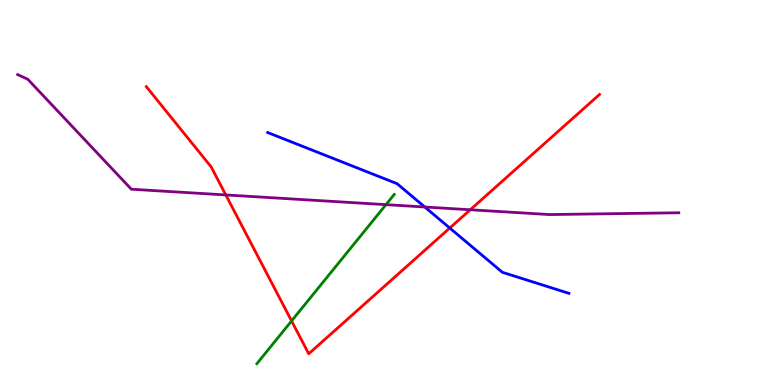[{'lines': ['blue', 'red'], 'intersections': [{'x': 5.8, 'y': 4.08}]}, {'lines': ['green', 'red'], 'intersections': [{'x': 3.76, 'y': 1.66}]}, {'lines': ['purple', 'red'], 'intersections': [{'x': 2.91, 'y': 4.94}, {'x': 6.07, 'y': 4.55}]}, {'lines': ['blue', 'green'], 'intersections': []}, {'lines': ['blue', 'purple'], 'intersections': [{'x': 5.48, 'y': 4.62}]}, {'lines': ['green', 'purple'], 'intersections': [{'x': 4.98, 'y': 4.68}]}]